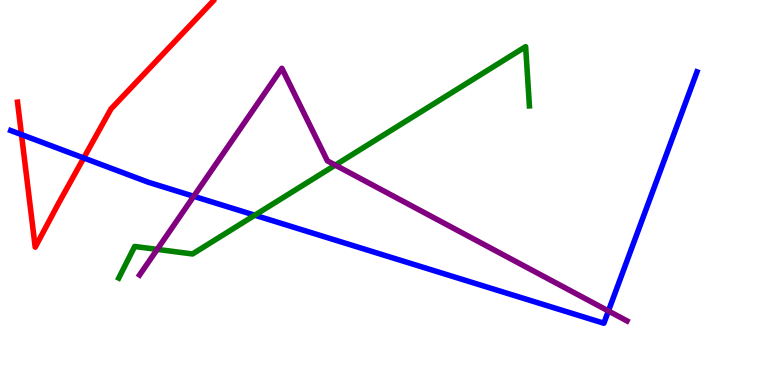[{'lines': ['blue', 'red'], 'intersections': [{'x': 0.277, 'y': 6.5}, {'x': 1.08, 'y': 5.9}]}, {'lines': ['green', 'red'], 'intersections': []}, {'lines': ['purple', 'red'], 'intersections': []}, {'lines': ['blue', 'green'], 'intersections': [{'x': 3.29, 'y': 4.41}]}, {'lines': ['blue', 'purple'], 'intersections': [{'x': 2.5, 'y': 4.9}, {'x': 7.85, 'y': 1.92}]}, {'lines': ['green', 'purple'], 'intersections': [{'x': 2.03, 'y': 3.52}, {'x': 4.33, 'y': 5.71}]}]